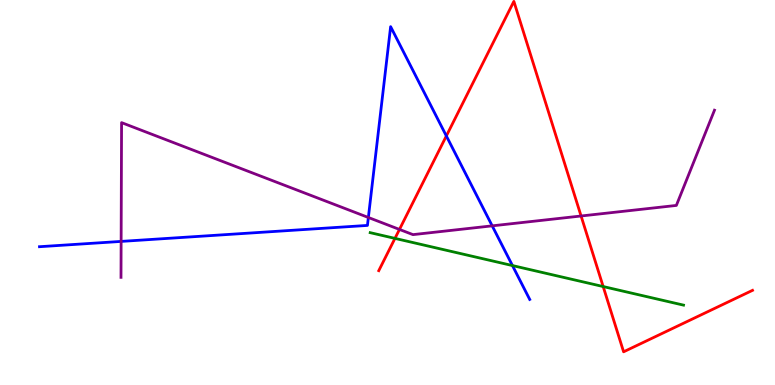[{'lines': ['blue', 'red'], 'intersections': [{'x': 5.76, 'y': 6.47}]}, {'lines': ['green', 'red'], 'intersections': [{'x': 5.1, 'y': 3.81}, {'x': 7.78, 'y': 2.56}]}, {'lines': ['purple', 'red'], 'intersections': [{'x': 5.15, 'y': 4.04}, {'x': 7.5, 'y': 4.39}]}, {'lines': ['blue', 'green'], 'intersections': [{'x': 6.61, 'y': 3.1}]}, {'lines': ['blue', 'purple'], 'intersections': [{'x': 1.56, 'y': 3.73}, {'x': 4.75, 'y': 4.35}, {'x': 6.35, 'y': 4.13}]}, {'lines': ['green', 'purple'], 'intersections': []}]